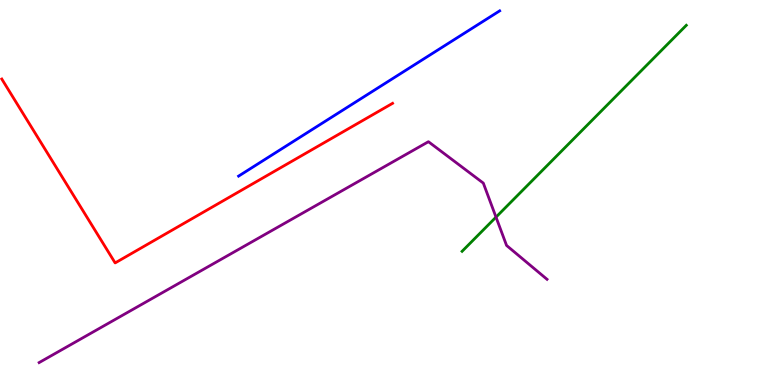[{'lines': ['blue', 'red'], 'intersections': []}, {'lines': ['green', 'red'], 'intersections': []}, {'lines': ['purple', 'red'], 'intersections': []}, {'lines': ['blue', 'green'], 'intersections': []}, {'lines': ['blue', 'purple'], 'intersections': []}, {'lines': ['green', 'purple'], 'intersections': [{'x': 6.4, 'y': 4.36}]}]